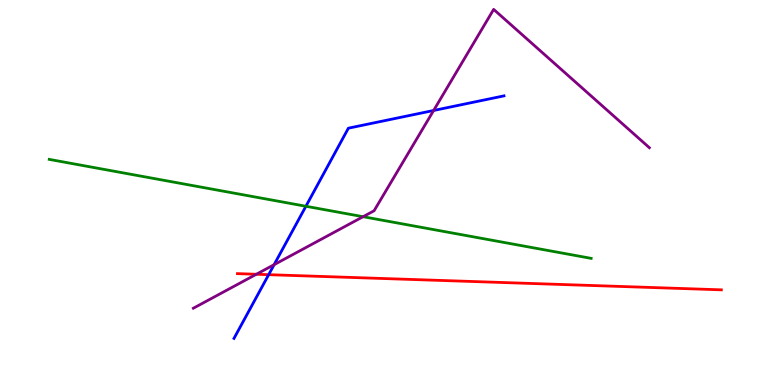[{'lines': ['blue', 'red'], 'intersections': [{'x': 3.47, 'y': 2.87}]}, {'lines': ['green', 'red'], 'intersections': []}, {'lines': ['purple', 'red'], 'intersections': [{'x': 3.31, 'y': 2.88}]}, {'lines': ['blue', 'green'], 'intersections': [{'x': 3.95, 'y': 4.64}]}, {'lines': ['blue', 'purple'], 'intersections': [{'x': 3.54, 'y': 3.13}, {'x': 5.6, 'y': 7.13}]}, {'lines': ['green', 'purple'], 'intersections': [{'x': 4.68, 'y': 4.37}]}]